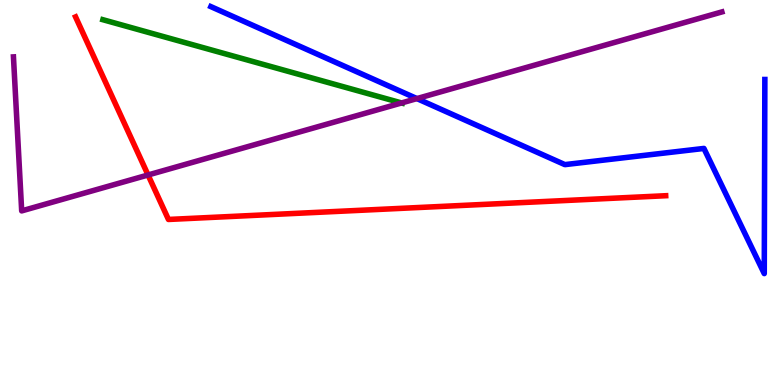[{'lines': ['blue', 'red'], 'intersections': []}, {'lines': ['green', 'red'], 'intersections': []}, {'lines': ['purple', 'red'], 'intersections': [{'x': 1.91, 'y': 5.46}]}, {'lines': ['blue', 'green'], 'intersections': []}, {'lines': ['blue', 'purple'], 'intersections': [{'x': 5.38, 'y': 7.44}]}, {'lines': ['green', 'purple'], 'intersections': [{'x': 5.18, 'y': 7.33}]}]